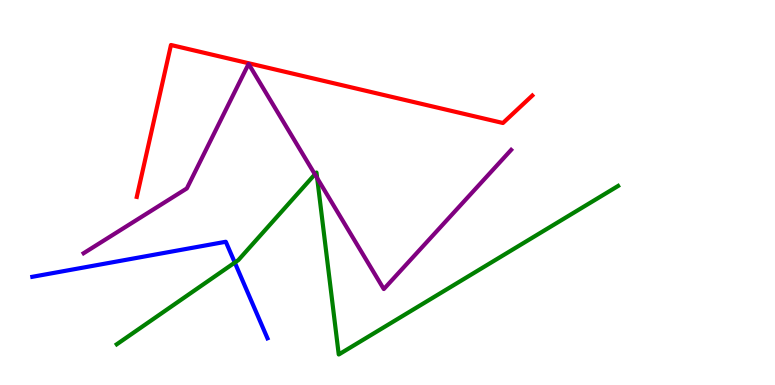[{'lines': ['blue', 'red'], 'intersections': []}, {'lines': ['green', 'red'], 'intersections': []}, {'lines': ['purple', 'red'], 'intersections': []}, {'lines': ['blue', 'green'], 'intersections': [{'x': 3.03, 'y': 3.18}]}, {'lines': ['blue', 'purple'], 'intersections': []}, {'lines': ['green', 'purple'], 'intersections': [{'x': 4.06, 'y': 5.47}, {'x': 4.09, 'y': 5.37}]}]